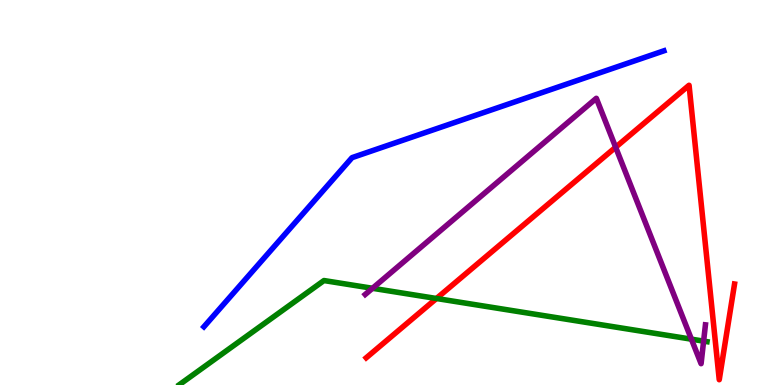[{'lines': ['blue', 'red'], 'intersections': []}, {'lines': ['green', 'red'], 'intersections': [{'x': 5.63, 'y': 2.25}]}, {'lines': ['purple', 'red'], 'intersections': [{'x': 7.94, 'y': 6.18}]}, {'lines': ['blue', 'green'], 'intersections': []}, {'lines': ['blue', 'purple'], 'intersections': []}, {'lines': ['green', 'purple'], 'intersections': [{'x': 4.81, 'y': 2.51}, {'x': 8.92, 'y': 1.19}, {'x': 9.08, 'y': 1.14}]}]